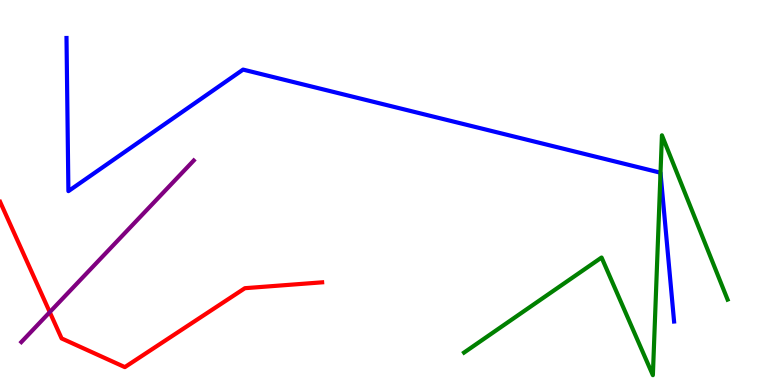[{'lines': ['blue', 'red'], 'intersections': []}, {'lines': ['green', 'red'], 'intersections': []}, {'lines': ['purple', 'red'], 'intersections': [{'x': 0.642, 'y': 1.89}]}, {'lines': ['blue', 'green'], 'intersections': [{'x': 8.52, 'y': 5.51}]}, {'lines': ['blue', 'purple'], 'intersections': []}, {'lines': ['green', 'purple'], 'intersections': []}]